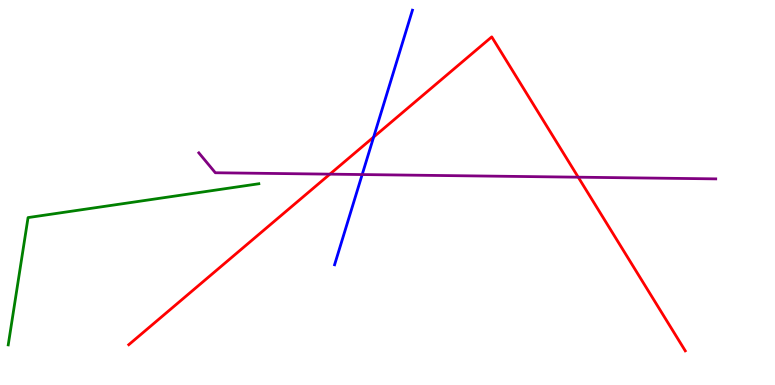[{'lines': ['blue', 'red'], 'intersections': [{'x': 4.82, 'y': 6.44}]}, {'lines': ['green', 'red'], 'intersections': []}, {'lines': ['purple', 'red'], 'intersections': [{'x': 4.26, 'y': 5.48}, {'x': 7.46, 'y': 5.4}]}, {'lines': ['blue', 'green'], 'intersections': []}, {'lines': ['blue', 'purple'], 'intersections': [{'x': 4.67, 'y': 5.47}]}, {'lines': ['green', 'purple'], 'intersections': []}]